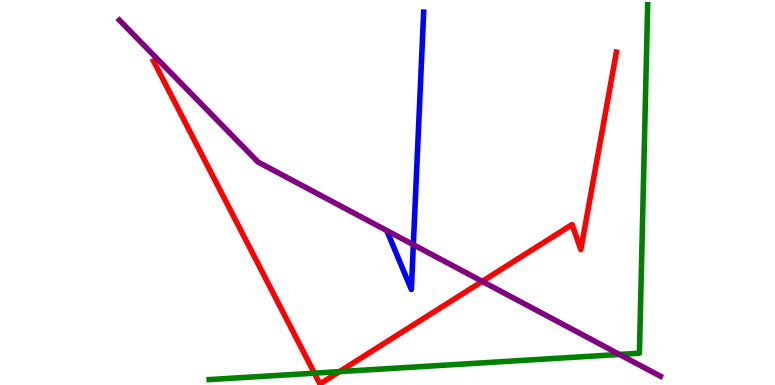[{'lines': ['blue', 'red'], 'intersections': []}, {'lines': ['green', 'red'], 'intersections': [{'x': 4.06, 'y': 0.308}, {'x': 4.38, 'y': 0.348}]}, {'lines': ['purple', 'red'], 'intersections': [{'x': 6.22, 'y': 2.69}]}, {'lines': ['blue', 'green'], 'intersections': []}, {'lines': ['blue', 'purple'], 'intersections': [{'x': 5.33, 'y': 3.64}]}, {'lines': ['green', 'purple'], 'intersections': [{'x': 7.99, 'y': 0.793}]}]